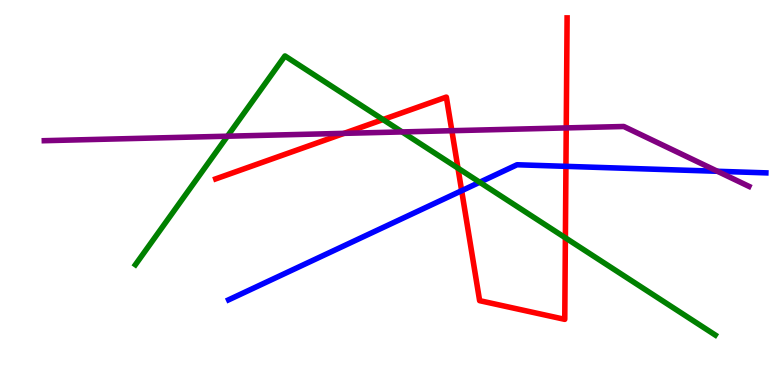[{'lines': ['blue', 'red'], 'intersections': [{'x': 5.96, 'y': 5.05}, {'x': 7.3, 'y': 5.68}]}, {'lines': ['green', 'red'], 'intersections': [{'x': 4.94, 'y': 6.89}, {'x': 5.91, 'y': 5.63}, {'x': 7.3, 'y': 3.82}]}, {'lines': ['purple', 'red'], 'intersections': [{'x': 4.44, 'y': 6.54}, {'x': 5.83, 'y': 6.61}, {'x': 7.31, 'y': 6.68}]}, {'lines': ['blue', 'green'], 'intersections': [{'x': 6.19, 'y': 5.27}]}, {'lines': ['blue', 'purple'], 'intersections': [{'x': 9.26, 'y': 5.55}]}, {'lines': ['green', 'purple'], 'intersections': [{'x': 2.93, 'y': 6.46}, {'x': 5.19, 'y': 6.57}]}]